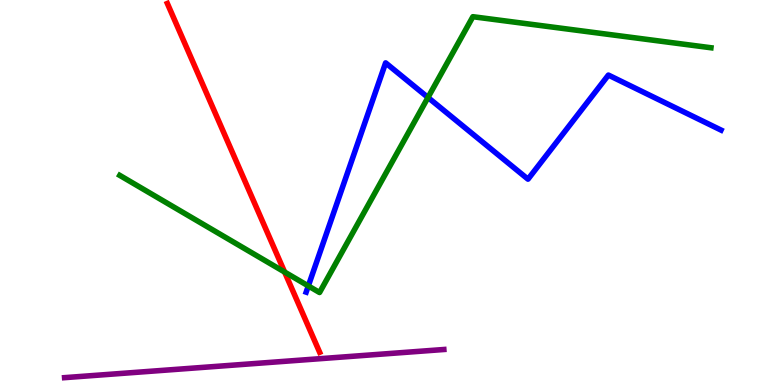[{'lines': ['blue', 'red'], 'intersections': []}, {'lines': ['green', 'red'], 'intersections': [{'x': 3.67, 'y': 2.93}]}, {'lines': ['purple', 'red'], 'intersections': []}, {'lines': ['blue', 'green'], 'intersections': [{'x': 3.98, 'y': 2.57}, {'x': 5.52, 'y': 7.47}]}, {'lines': ['blue', 'purple'], 'intersections': []}, {'lines': ['green', 'purple'], 'intersections': []}]